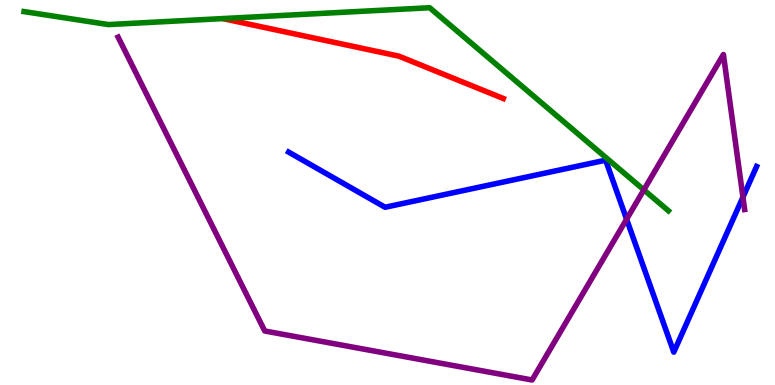[{'lines': ['blue', 'red'], 'intersections': []}, {'lines': ['green', 'red'], 'intersections': []}, {'lines': ['purple', 'red'], 'intersections': []}, {'lines': ['blue', 'green'], 'intersections': []}, {'lines': ['blue', 'purple'], 'intersections': [{'x': 8.09, 'y': 4.31}, {'x': 9.59, 'y': 4.88}]}, {'lines': ['green', 'purple'], 'intersections': [{'x': 8.31, 'y': 5.07}]}]